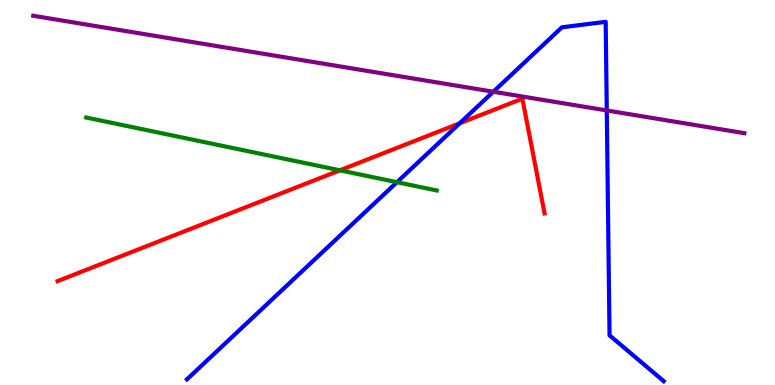[{'lines': ['blue', 'red'], 'intersections': [{'x': 5.93, 'y': 6.8}]}, {'lines': ['green', 'red'], 'intersections': [{'x': 4.39, 'y': 5.58}]}, {'lines': ['purple', 'red'], 'intersections': []}, {'lines': ['blue', 'green'], 'intersections': [{'x': 5.12, 'y': 5.27}]}, {'lines': ['blue', 'purple'], 'intersections': [{'x': 6.37, 'y': 7.62}, {'x': 7.83, 'y': 7.13}]}, {'lines': ['green', 'purple'], 'intersections': []}]